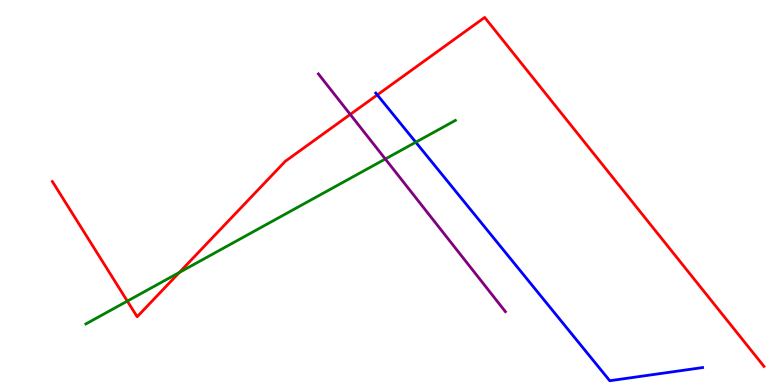[{'lines': ['blue', 'red'], 'intersections': [{'x': 4.87, 'y': 7.53}]}, {'lines': ['green', 'red'], 'intersections': [{'x': 1.64, 'y': 2.18}, {'x': 2.31, 'y': 2.92}]}, {'lines': ['purple', 'red'], 'intersections': [{'x': 4.52, 'y': 7.03}]}, {'lines': ['blue', 'green'], 'intersections': [{'x': 5.36, 'y': 6.31}]}, {'lines': ['blue', 'purple'], 'intersections': []}, {'lines': ['green', 'purple'], 'intersections': [{'x': 4.97, 'y': 5.87}]}]